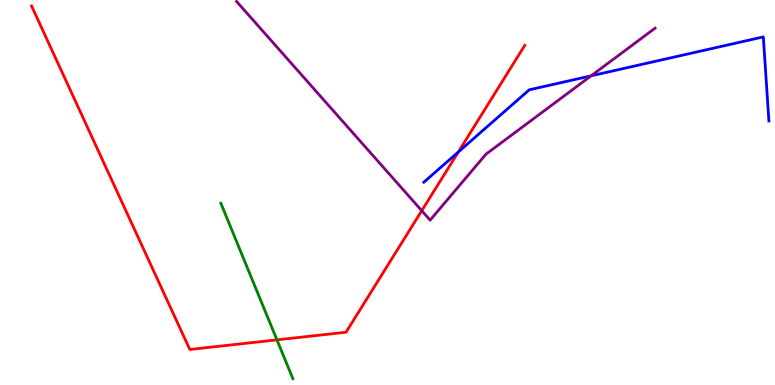[{'lines': ['blue', 'red'], 'intersections': [{'x': 5.91, 'y': 6.05}]}, {'lines': ['green', 'red'], 'intersections': [{'x': 3.57, 'y': 1.17}]}, {'lines': ['purple', 'red'], 'intersections': [{'x': 5.44, 'y': 4.53}]}, {'lines': ['blue', 'green'], 'intersections': []}, {'lines': ['blue', 'purple'], 'intersections': [{'x': 7.63, 'y': 8.03}]}, {'lines': ['green', 'purple'], 'intersections': []}]